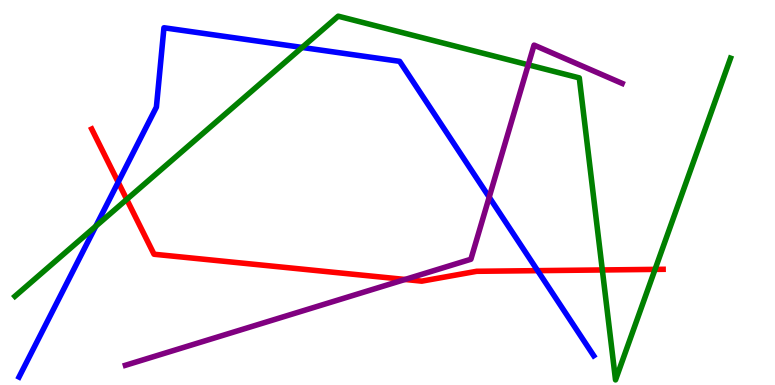[{'lines': ['blue', 'red'], 'intersections': [{'x': 1.52, 'y': 5.27}, {'x': 6.94, 'y': 2.97}]}, {'lines': ['green', 'red'], 'intersections': [{'x': 1.64, 'y': 4.82}, {'x': 7.77, 'y': 2.99}, {'x': 8.45, 'y': 3.0}]}, {'lines': ['purple', 'red'], 'intersections': [{'x': 5.23, 'y': 2.74}]}, {'lines': ['blue', 'green'], 'intersections': [{'x': 1.24, 'y': 4.12}, {'x': 3.9, 'y': 8.77}]}, {'lines': ['blue', 'purple'], 'intersections': [{'x': 6.31, 'y': 4.88}]}, {'lines': ['green', 'purple'], 'intersections': [{'x': 6.82, 'y': 8.32}]}]